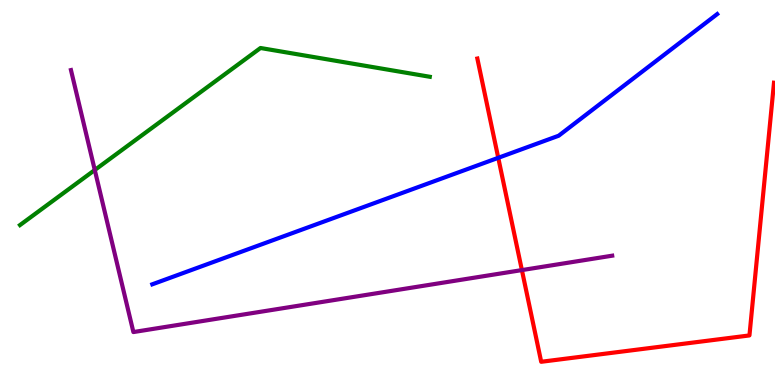[{'lines': ['blue', 'red'], 'intersections': [{'x': 6.43, 'y': 5.9}]}, {'lines': ['green', 'red'], 'intersections': []}, {'lines': ['purple', 'red'], 'intersections': [{'x': 6.73, 'y': 2.98}]}, {'lines': ['blue', 'green'], 'intersections': []}, {'lines': ['blue', 'purple'], 'intersections': []}, {'lines': ['green', 'purple'], 'intersections': [{'x': 1.22, 'y': 5.58}]}]